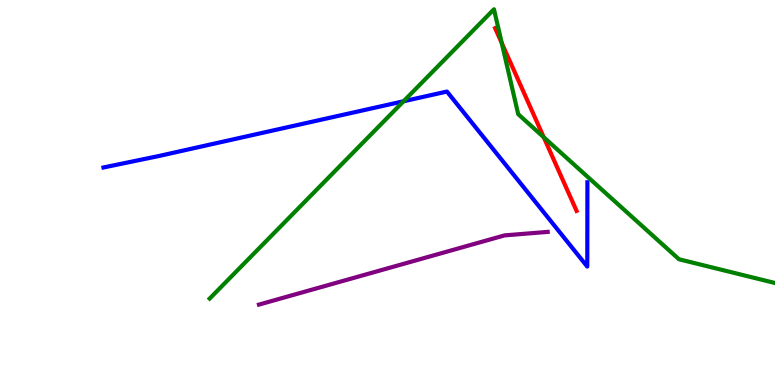[{'lines': ['blue', 'red'], 'intersections': []}, {'lines': ['green', 'red'], 'intersections': [{'x': 6.47, 'y': 8.88}, {'x': 7.02, 'y': 6.44}]}, {'lines': ['purple', 'red'], 'intersections': []}, {'lines': ['blue', 'green'], 'intersections': [{'x': 5.21, 'y': 7.37}]}, {'lines': ['blue', 'purple'], 'intersections': []}, {'lines': ['green', 'purple'], 'intersections': []}]